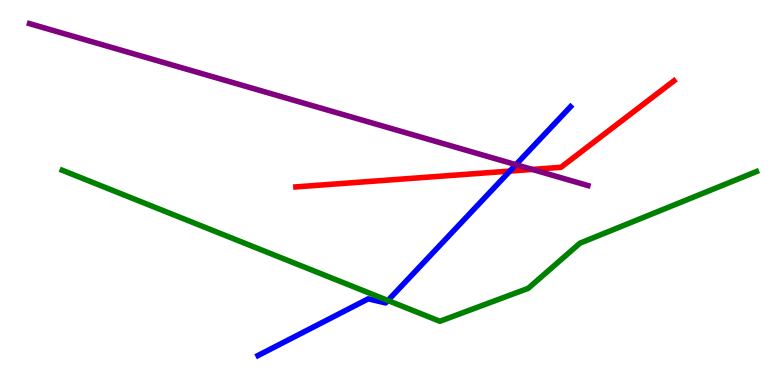[{'lines': ['blue', 'red'], 'intersections': [{'x': 6.58, 'y': 5.56}]}, {'lines': ['green', 'red'], 'intersections': []}, {'lines': ['purple', 'red'], 'intersections': [{'x': 6.87, 'y': 5.6}]}, {'lines': ['blue', 'green'], 'intersections': [{'x': 5.01, 'y': 2.19}]}, {'lines': ['blue', 'purple'], 'intersections': [{'x': 6.66, 'y': 5.72}]}, {'lines': ['green', 'purple'], 'intersections': []}]